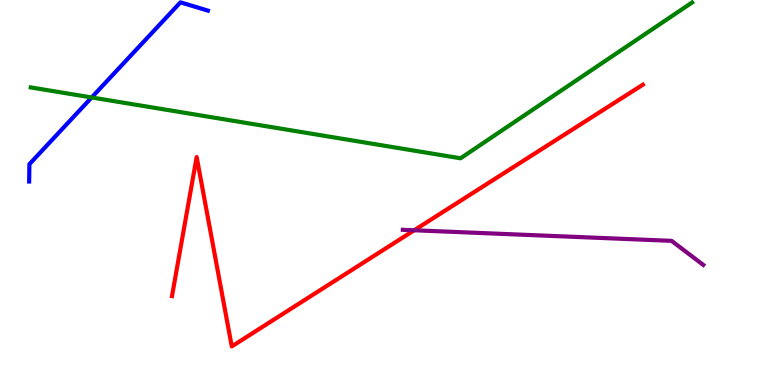[{'lines': ['blue', 'red'], 'intersections': []}, {'lines': ['green', 'red'], 'intersections': []}, {'lines': ['purple', 'red'], 'intersections': [{'x': 5.34, 'y': 4.02}]}, {'lines': ['blue', 'green'], 'intersections': [{'x': 1.18, 'y': 7.47}]}, {'lines': ['blue', 'purple'], 'intersections': []}, {'lines': ['green', 'purple'], 'intersections': []}]